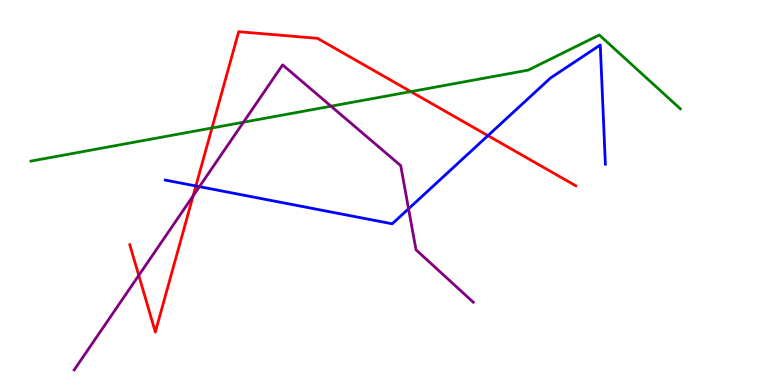[{'lines': ['blue', 'red'], 'intersections': [{'x': 2.53, 'y': 5.17}, {'x': 6.3, 'y': 6.48}]}, {'lines': ['green', 'red'], 'intersections': [{'x': 2.73, 'y': 6.68}, {'x': 5.3, 'y': 7.62}]}, {'lines': ['purple', 'red'], 'intersections': [{'x': 1.79, 'y': 2.85}, {'x': 2.49, 'y': 4.91}]}, {'lines': ['blue', 'green'], 'intersections': []}, {'lines': ['blue', 'purple'], 'intersections': [{'x': 2.57, 'y': 5.15}, {'x': 5.27, 'y': 4.58}]}, {'lines': ['green', 'purple'], 'intersections': [{'x': 3.14, 'y': 6.83}, {'x': 4.27, 'y': 7.24}]}]